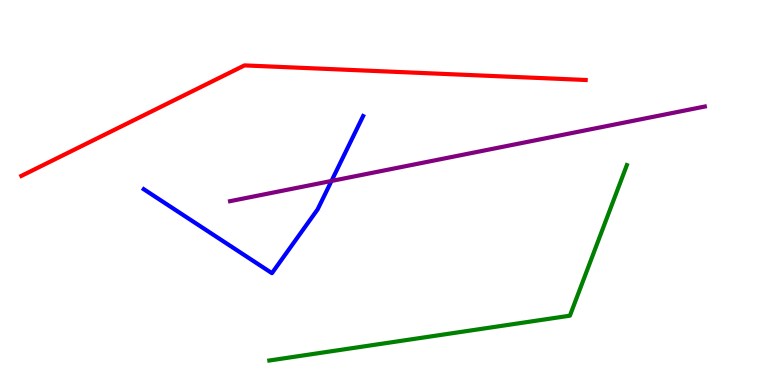[{'lines': ['blue', 'red'], 'intersections': []}, {'lines': ['green', 'red'], 'intersections': []}, {'lines': ['purple', 'red'], 'intersections': []}, {'lines': ['blue', 'green'], 'intersections': []}, {'lines': ['blue', 'purple'], 'intersections': [{'x': 4.28, 'y': 5.3}]}, {'lines': ['green', 'purple'], 'intersections': []}]